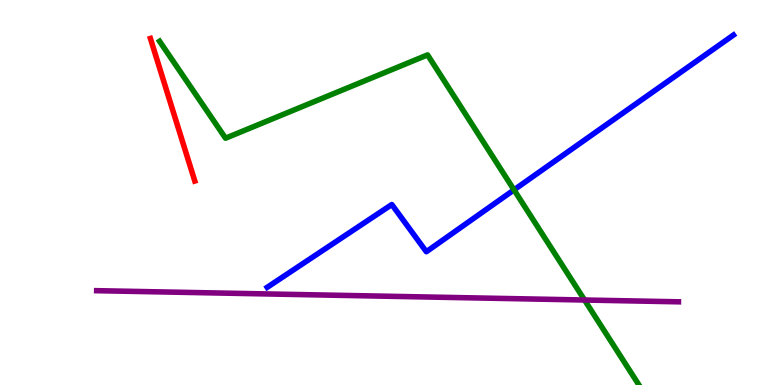[{'lines': ['blue', 'red'], 'intersections': []}, {'lines': ['green', 'red'], 'intersections': []}, {'lines': ['purple', 'red'], 'intersections': []}, {'lines': ['blue', 'green'], 'intersections': [{'x': 6.63, 'y': 5.07}]}, {'lines': ['blue', 'purple'], 'intersections': []}, {'lines': ['green', 'purple'], 'intersections': [{'x': 7.54, 'y': 2.21}]}]